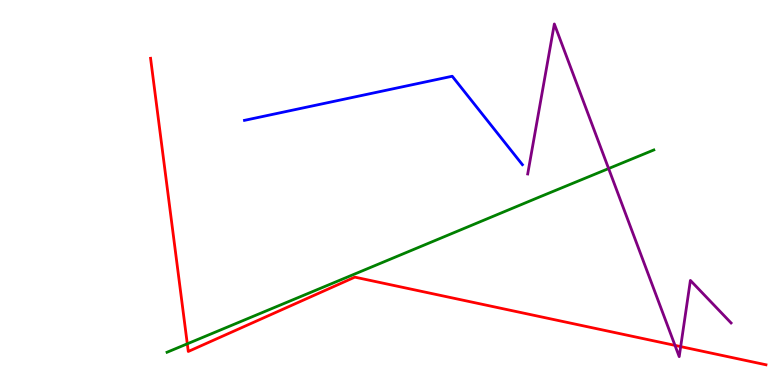[{'lines': ['blue', 'red'], 'intersections': []}, {'lines': ['green', 'red'], 'intersections': [{'x': 2.42, 'y': 1.07}]}, {'lines': ['purple', 'red'], 'intersections': [{'x': 8.71, 'y': 1.03}, {'x': 8.78, 'y': 0.997}]}, {'lines': ['blue', 'green'], 'intersections': []}, {'lines': ['blue', 'purple'], 'intersections': []}, {'lines': ['green', 'purple'], 'intersections': [{'x': 7.85, 'y': 5.62}]}]